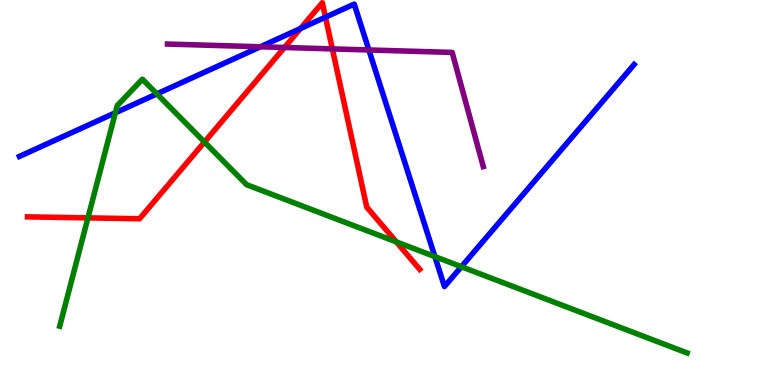[{'lines': ['blue', 'red'], 'intersections': [{'x': 3.88, 'y': 9.26}, {'x': 4.2, 'y': 9.55}]}, {'lines': ['green', 'red'], 'intersections': [{'x': 1.13, 'y': 4.34}, {'x': 2.64, 'y': 6.31}, {'x': 5.11, 'y': 3.72}]}, {'lines': ['purple', 'red'], 'intersections': [{'x': 3.67, 'y': 8.77}, {'x': 4.29, 'y': 8.73}]}, {'lines': ['blue', 'green'], 'intersections': [{'x': 1.49, 'y': 7.07}, {'x': 2.02, 'y': 7.56}, {'x': 5.61, 'y': 3.33}, {'x': 5.95, 'y': 3.07}]}, {'lines': ['blue', 'purple'], 'intersections': [{'x': 3.36, 'y': 8.78}, {'x': 4.76, 'y': 8.7}]}, {'lines': ['green', 'purple'], 'intersections': []}]